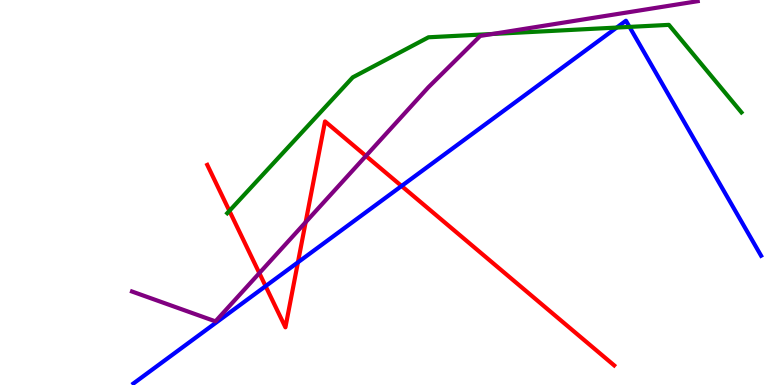[{'lines': ['blue', 'red'], 'intersections': [{'x': 3.43, 'y': 2.57}, {'x': 3.84, 'y': 3.19}, {'x': 5.18, 'y': 5.17}]}, {'lines': ['green', 'red'], 'intersections': [{'x': 2.96, 'y': 4.52}]}, {'lines': ['purple', 'red'], 'intersections': [{'x': 3.35, 'y': 2.91}, {'x': 3.94, 'y': 4.23}, {'x': 4.72, 'y': 5.95}]}, {'lines': ['blue', 'green'], 'intersections': [{'x': 7.96, 'y': 9.28}, {'x': 8.12, 'y': 9.3}]}, {'lines': ['blue', 'purple'], 'intersections': []}, {'lines': ['green', 'purple'], 'intersections': [{'x': 6.35, 'y': 9.12}]}]